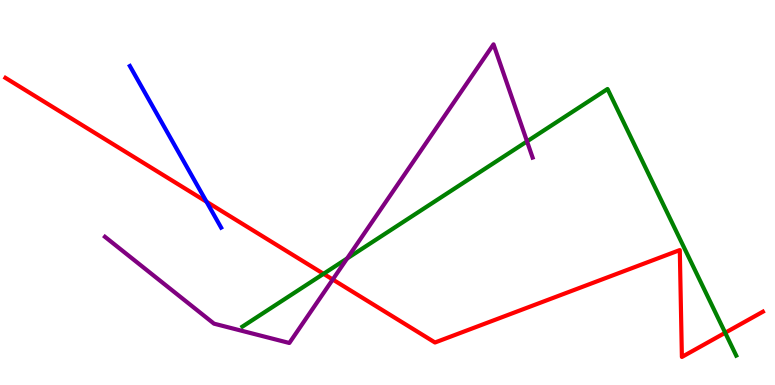[{'lines': ['blue', 'red'], 'intersections': [{'x': 2.66, 'y': 4.76}]}, {'lines': ['green', 'red'], 'intersections': [{'x': 4.17, 'y': 2.89}, {'x': 9.36, 'y': 1.36}]}, {'lines': ['purple', 'red'], 'intersections': [{'x': 4.29, 'y': 2.74}]}, {'lines': ['blue', 'green'], 'intersections': []}, {'lines': ['blue', 'purple'], 'intersections': []}, {'lines': ['green', 'purple'], 'intersections': [{'x': 4.48, 'y': 3.29}, {'x': 6.8, 'y': 6.33}]}]